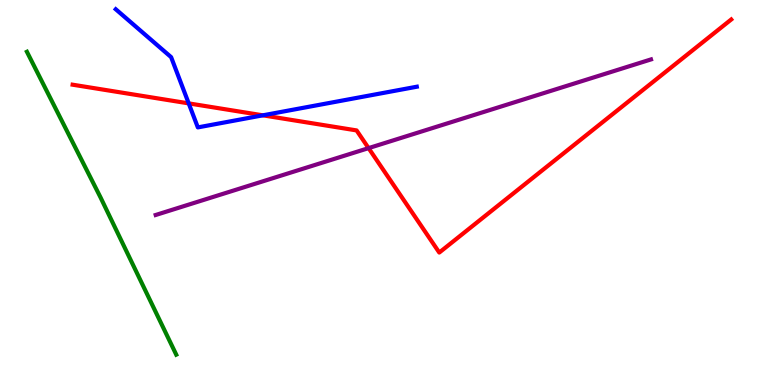[{'lines': ['blue', 'red'], 'intersections': [{'x': 2.43, 'y': 7.31}, {'x': 3.39, 'y': 7.0}]}, {'lines': ['green', 'red'], 'intersections': []}, {'lines': ['purple', 'red'], 'intersections': [{'x': 4.76, 'y': 6.15}]}, {'lines': ['blue', 'green'], 'intersections': []}, {'lines': ['blue', 'purple'], 'intersections': []}, {'lines': ['green', 'purple'], 'intersections': []}]